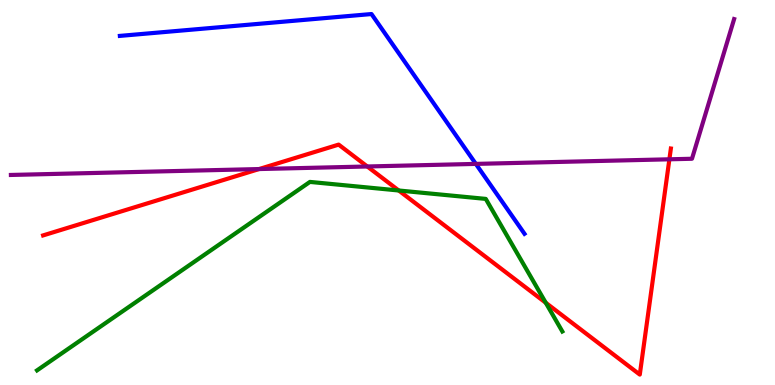[{'lines': ['blue', 'red'], 'intersections': []}, {'lines': ['green', 'red'], 'intersections': [{'x': 5.14, 'y': 5.05}, {'x': 7.04, 'y': 2.14}]}, {'lines': ['purple', 'red'], 'intersections': [{'x': 3.34, 'y': 5.61}, {'x': 4.74, 'y': 5.68}, {'x': 8.64, 'y': 5.86}]}, {'lines': ['blue', 'green'], 'intersections': []}, {'lines': ['blue', 'purple'], 'intersections': [{'x': 6.14, 'y': 5.74}]}, {'lines': ['green', 'purple'], 'intersections': []}]